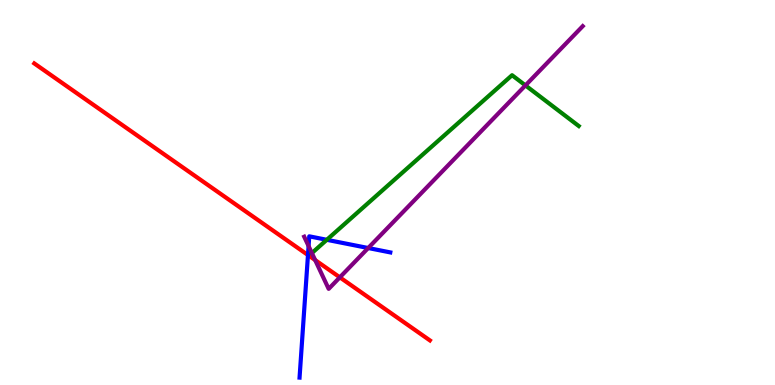[{'lines': ['blue', 'red'], 'intersections': [{'x': 3.97, 'y': 3.38}]}, {'lines': ['green', 'red'], 'intersections': []}, {'lines': ['purple', 'red'], 'intersections': [{'x': 4.07, 'y': 3.25}, {'x': 4.38, 'y': 2.8}]}, {'lines': ['blue', 'green'], 'intersections': [{'x': 4.22, 'y': 3.77}]}, {'lines': ['blue', 'purple'], 'intersections': [{'x': 3.98, 'y': 3.61}, {'x': 4.75, 'y': 3.56}]}, {'lines': ['green', 'purple'], 'intersections': [{'x': 4.02, 'y': 3.43}, {'x': 6.78, 'y': 7.78}]}]